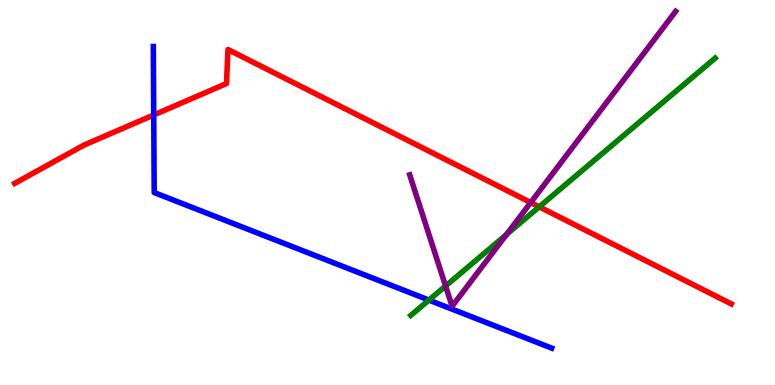[{'lines': ['blue', 'red'], 'intersections': [{'x': 1.98, 'y': 7.01}]}, {'lines': ['green', 'red'], 'intersections': [{'x': 6.96, 'y': 4.63}]}, {'lines': ['purple', 'red'], 'intersections': [{'x': 6.85, 'y': 4.74}]}, {'lines': ['blue', 'green'], 'intersections': [{'x': 5.53, 'y': 2.21}]}, {'lines': ['blue', 'purple'], 'intersections': []}, {'lines': ['green', 'purple'], 'intersections': [{'x': 5.75, 'y': 2.57}, {'x': 6.54, 'y': 3.91}]}]